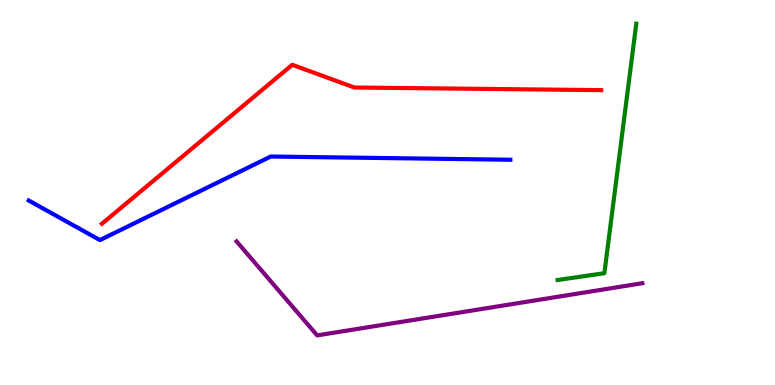[{'lines': ['blue', 'red'], 'intersections': []}, {'lines': ['green', 'red'], 'intersections': []}, {'lines': ['purple', 'red'], 'intersections': []}, {'lines': ['blue', 'green'], 'intersections': []}, {'lines': ['blue', 'purple'], 'intersections': []}, {'lines': ['green', 'purple'], 'intersections': []}]